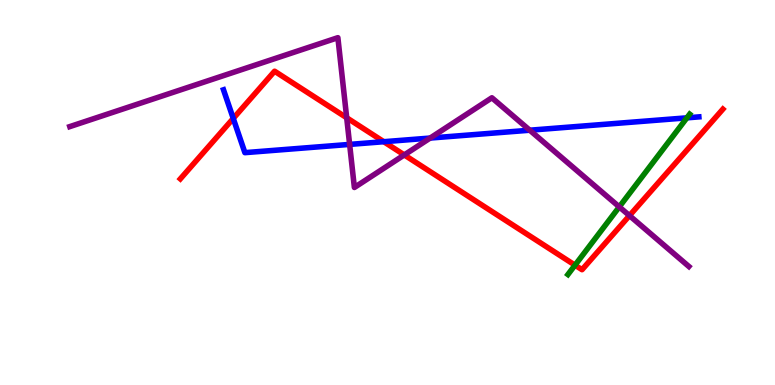[{'lines': ['blue', 'red'], 'intersections': [{'x': 3.01, 'y': 6.92}, {'x': 4.95, 'y': 6.32}]}, {'lines': ['green', 'red'], 'intersections': [{'x': 7.42, 'y': 3.11}]}, {'lines': ['purple', 'red'], 'intersections': [{'x': 4.47, 'y': 6.94}, {'x': 5.22, 'y': 5.98}, {'x': 8.12, 'y': 4.4}]}, {'lines': ['blue', 'green'], 'intersections': [{'x': 8.86, 'y': 6.94}]}, {'lines': ['blue', 'purple'], 'intersections': [{'x': 4.51, 'y': 6.25}, {'x': 5.55, 'y': 6.41}, {'x': 6.84, 'y': 6.62}]}, {'lines': ['green', 'purple'], 'intersections': [{'x': 7.99, 'y': 4.63}]}]